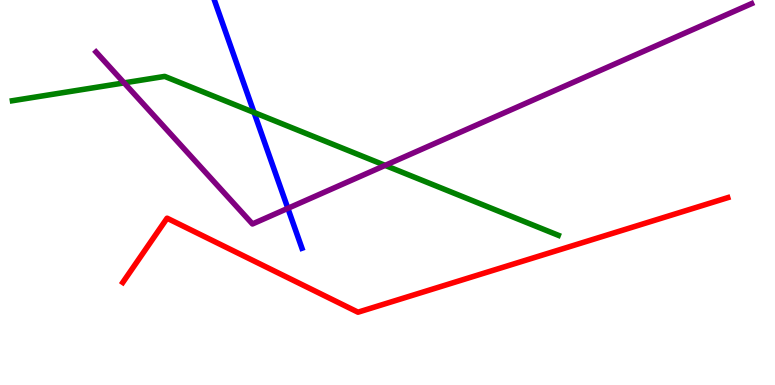[{'lines': ['blue', 'red'], 'intersections': []}, {'lines': ['green', 'red'], 'intersections': []}, {'lines': ['purple', 'red'], 'intersections': []}, {'lines': ['blue', 'green'], 'intersections': [{'x': 3.28, 'y': 7.08}]}, {'lines': ['blue', 'purple'], 'intersections': [{'x': 3.71, 'y': 4.59}]}, {'lines': ['green', 'purple'], 'intersections': [{'x': 1.6, 'y': 7.85}, {'x': 4.97, 'y': 5.7}]}]